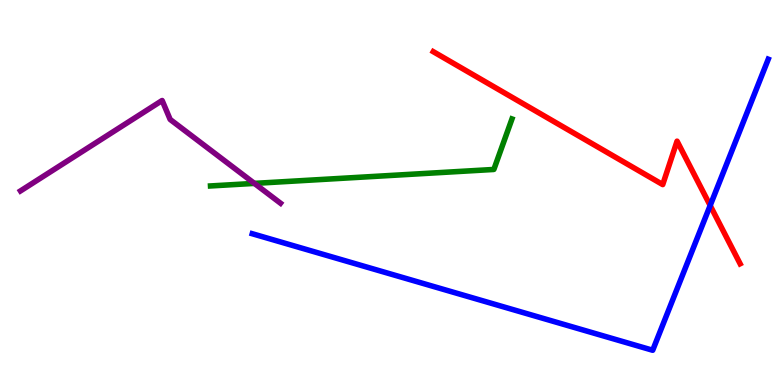[{'lines': ['blue', 'red'], 'intersections': [{'x': 9.16, 'y': 4.66}]}, {'lines': ['green', 'red'], 'intersections': []}, {'lines': ['purple', 'red'], 'intersections': []}, {'lines': ['blue', 'green'], 'intersections': []}, {'lines': ['blue', 'purple'], 'intersections': []}, {'lines': ['green', 'purple'], 'intersections': [{'x': 3.28, 'y': 5.24}]}]